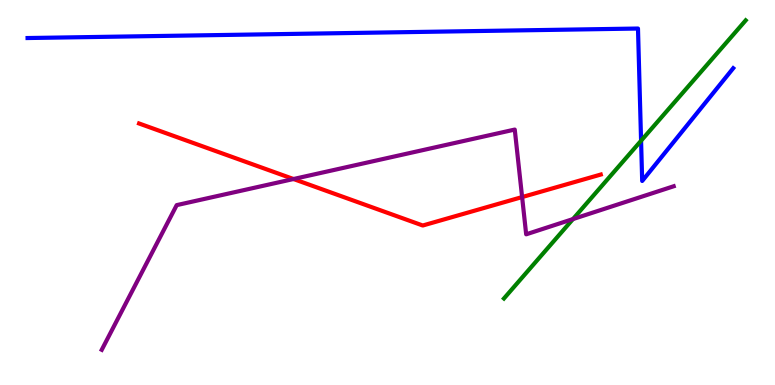[{'lines': ['blue', 'red'], 'intersections': []}, {'lines': ['green', 'red'], 'intersections': []}, {'lines': ['purple', 'red'], 'intersections': [{'x': 3.79, 'y': 5.35}, {'x': 6.74, 'y': 4.88}]}, {'lines': ['blue', 'green'], 'intersections': [{'x': 8.27, 'y': 6.34}]}, {'lines': ['blue', 'purple'], 'intersections': []}, {'lines': ['green', 'purple'], 'intersections': [{'x': 7.39, 'y': 4.31}]}]